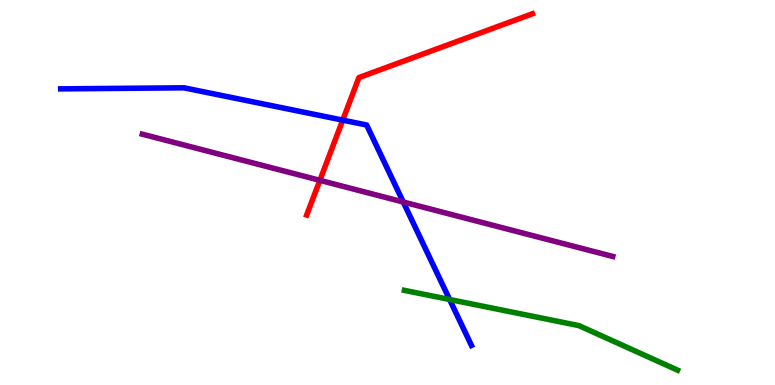[{'lines': ['blue', 'red'], 'intersections': [{'x': 4.42, 'y': 6.88}]}, {'lines': ['green', 'red'], 'intersections': []}, {'lines': ['purple', 'red'], 'intersections': [{'x': 4.13, 'y': 5.32}]}, {'lines': ['blue', 'green'], 'intersections': [{'x': 5.8, 'y': 2.22}]}, {'lines': ['blue', 'purple'], 'intersections': [{'x': 5.2, 'y': 4.75}]}, {'lines': ['green', 'purple'], 'intersections': []}]